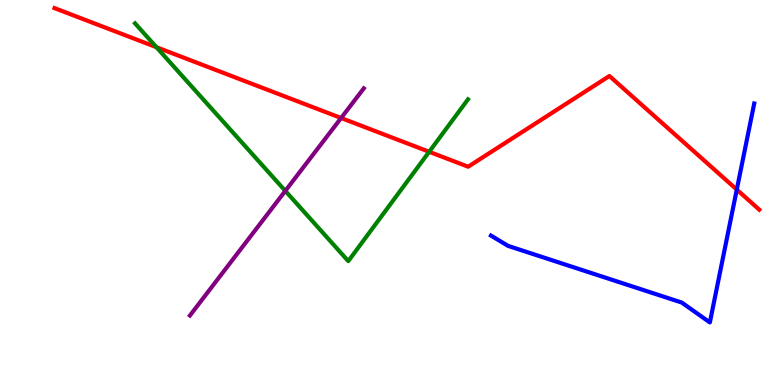[{'lines': ['blue', 'red'], 'intersections': [{'x': 9.51, 'y': 5.08}]}, {'lines': ['green', 'red'], 'intersections': [{'x': 2.02, 'y': 8.77}, {'x': 5.54, 'y': 6.06}]}, {'lines': ['purple', 'red'], 'intersections': [{'x': 4.4, 'y': 6.93}]}, {'lines': ['blue', 'green'], 'intersections': []}, {'lines': ['blue', 'purple'], 'intersections': []}, {'lines': ['green', 'purple'], 'intersections': [{'x': 3.68, 'y': 5.04}]}]